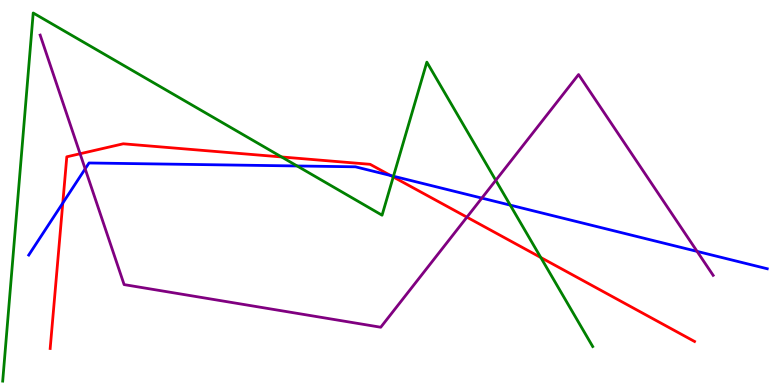[{'lines': ['blue', 'red'], 'intersections': [{'x': 0.81, 'y': 4.73}, {'x': 5.04, 'y': 5.44}]}, {'lines': ['green', 'red'], 'intersections': [{'x': 3.63, 'y': 5.92}, {'x': 5.07, 'y': 5.4}, {'x': 6.98, 'y': 3.31}]}, {'lines': ['purple', 'red'], 'intersections': [{'x': 1.03, 'y': 6.01}, {'x': 6.02, 'y': 4.36}]}, {'lines': ['blue', 'green'], 'intersections': [{'x': 3.83, 'y': 5.69}, {'x': 5.08, 'y': 5.42}, {'x': 6.58, 'y': 4.67}]}, {'lines': ['blue', 'purple'], 'intersections': [{'x': 1.1, 'y': 5.61}, {'x': 6.22, 'y': 4.85}, {'x': 8.99, 'y': 3.47}]}, {'lines': ['green', 'purple'], 'intersections': [{'x': 6.4, 'y': 5.32}]}]